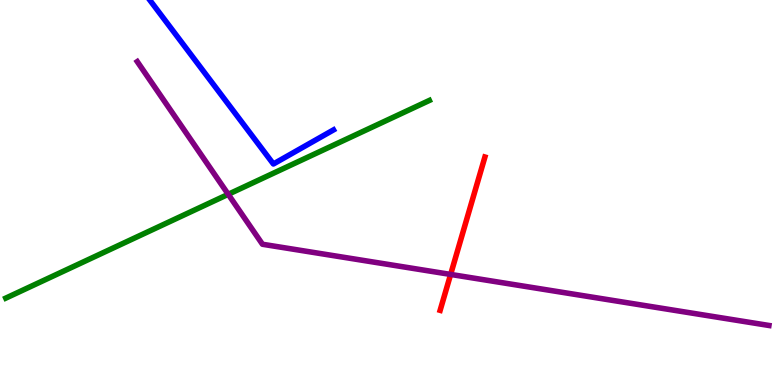[{'lines': ['blue', 'red'], 'intersections': []}, {'lines': ['green', 'red'], 'intersections': []}, {'lines': ['purple', 'red'], 'intersections': [{'x': 5.81, 'y': 2.87}]}, {'lines': ['blue', 'green'], 'intersections': []}, {'lines': ['blue', 'purple'], 'intersections': []}, {'lines': ['green', 'purple'], 'intersections': [{'x': 2.94, 'y': 4.95}]}]